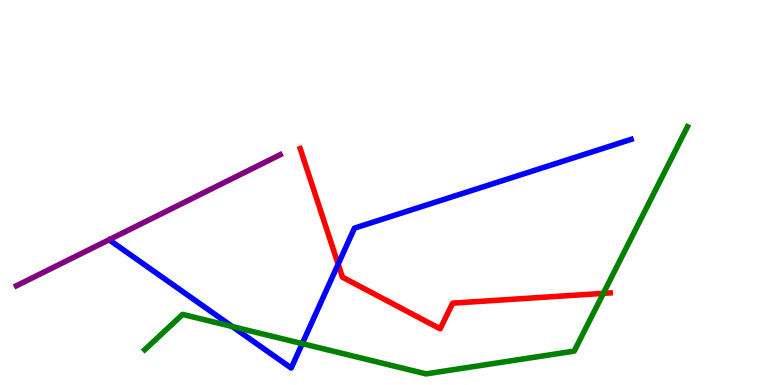[{'lines': ['blue', 'red'], 'intersections': [{'x': 4.36, 'y': 3.14}]}, {'lines': ['green', 'red'], 'intersections': [{'x': 7.79, 'y': 2.38}]}, {'lines': ['purple', 'red'], 'intersections': []}, {'lines': ['blue', 'green'], 'intersections': [{'x': 3.0, 'y': 1.52}, {'x': 3.9, 'y': 1.07}]}, {'lines': ['blue', 'purple'], 'intersections': []}, {'lines': ['green', 'purple'], 'intersections': []}]